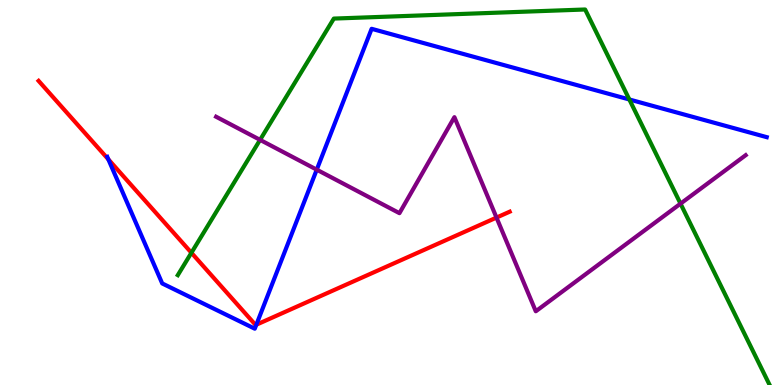[{'lines': ['blue', 'red'], 'intersections': [{'x': 1.4, 'y': 5.86}, {'x': 3.31, 'y': 1.57}]}, {'lines': ['green', 'red'], 'intersections': [{'x': 2.47, 'y': 3.43}]}, {'lines': ['purple', 'red'], 'intersections': [{'x': 6.41, 'y': 4.35}]}, {'lines': ['blue', 'green'], 'intersections': [{'x': 8.12, 'y': 7.42}]}, {'lines': ['blue', 'purple'], 'intersections': [{'x': 4.09, 'y': 5.59}]}, {'lines': ['green', 'purple'], 'intersections': [{'x': 3.36, 'y': 6.37}, {'x': 8.78, 'y': 4.71}]}]